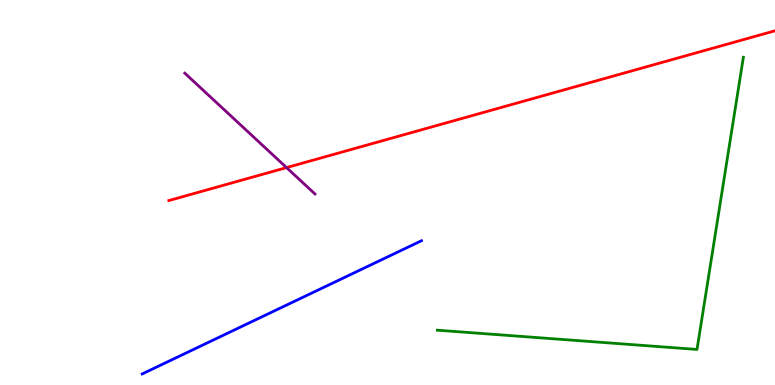[{'lines': ['blue', 'red'], 'intersections': []}, {'lines': ['green', 'red'], 'intersections': []}, {'lines': ['purple', 'red'], 'intersections': [{'x': 3.7, 'y': 5.65}]}, {'lines': ['blue', 'green'], 'intersections': []}, {'lines': ['blue', 'purple'], 'intersections': []}, {'lines': ['green', 'purple'], 'intersections': []}]